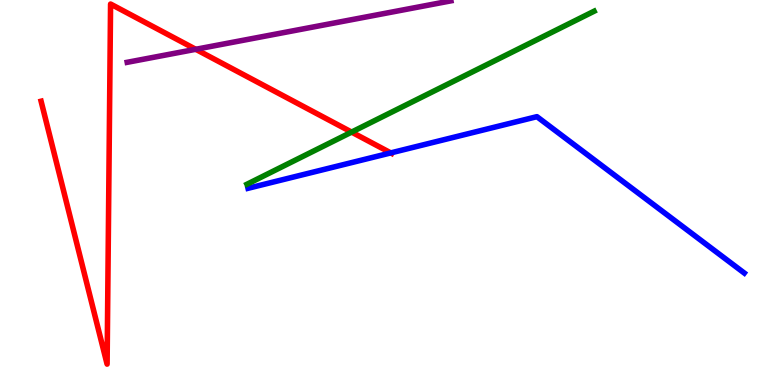[{'lines': ['blue', 'red'], 'intersections': [{'x': 5.04, 'y': 6.03}]}, {'lines': ['green', 'red'], 'intersections': [{'x': 4.54, 'y': 6.57}]}, {'lines': ['purple', 'red'], 'intersections': [{'x': 2.53, 'y': 8.72}]}, {'lines': ['blue', 'green'], 'intersections': []}, {'lines': ['blue', 'purple'], 'intersections': []}, {'lines': ['green', 'purple'], 'intersections': []}]